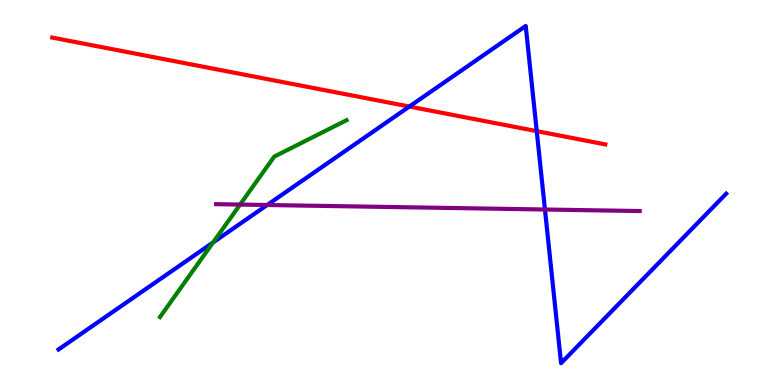[{'lines': ['blue', 'red'], 'intersections': [{'x': 5.28, 'y': 7.23}, {'x': 6.93, 'y': 6.59}]}, {'lines': ['green', 'red'], 'intersections': []}, {'lines': ['purple', 'red'], 'intersections': []}, {'lines': ['blue', 'green'], 'intersections': [{'x': 2.75, 'y': 3.7}]}, {'lines': ['blue', 'purple'], 'intersections': [{'x': 3.45, 'y': 4.68}, {'x': 7.03, 'y': 4.56}]}, {'lines': ['green', 'purple'], 'intersections': [{'x': 3.1, 'y': 4.69}]}]